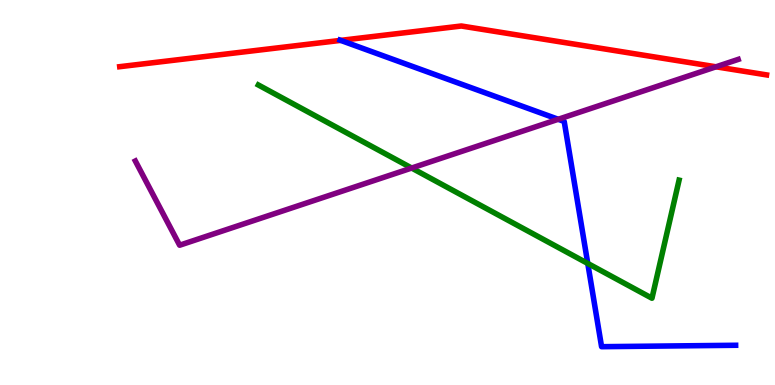[{'lines': ['blue', 'red'], 'intersections': [{'x': 4.4, 'y': 8.95}]}, {'lines': ['green', 'red'], 'intersections': []}, {'lines': ['purple', 'red'], 'intersections': [{'x': 9.24, 'y': 8.26}]}, {'lines': ['blue', 'green'], 'intersections': [{'x': 7.58, 'y': 3.16}]}, {'lines': ['blue', 'purple'], 'intersections': [{'x': 7.2, 'y': 6.9}]}, {'lines': ['green', 'purple'], 'intersections': [{'x': 5.31, 'y': 5.64}]}]